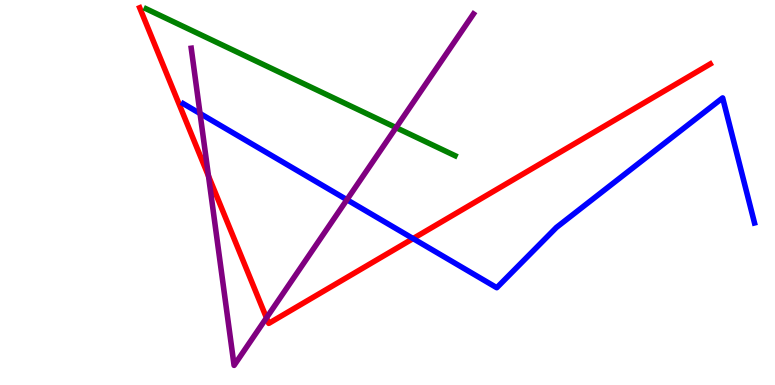[{'lines': ['blue', 'red'], 'intersections': [{'x': 5.33, 'y': 3.8}]}, {'lines': ['green', 'red'], 'intersections': []}, {'lines': ['purple', 'red'], 'intersections': [{'x': 2.69, 'y': 5.43}, {'x': 3.44, 'y': 1.74}]}, {'lines': ['blue', 'green'], 'intersections': []}, {'lines': ['blue', 'purple'], 'intersections': [{'x': 2.58, 'y': 7.05}, {'x': 4.48, 'y': 4.81}]}, {'lines': ['green', 'purple'], 'intersections': [{'x': 5.11, 'y': 6.69}]}]